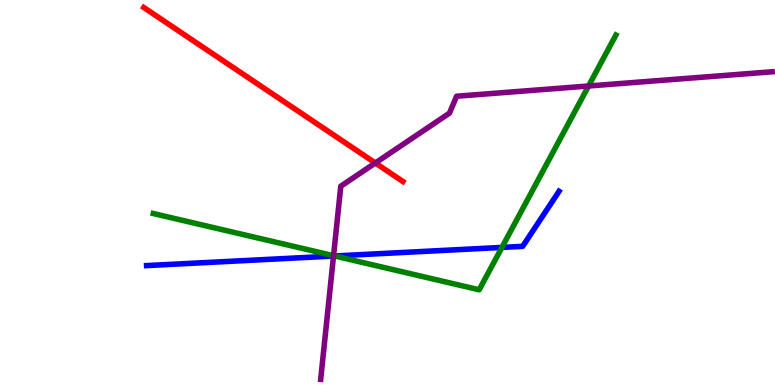[{'lines': ['blue', 'red'], 'intersections': []}, {'lines': ['green', 'red'], 'intersections': []}, {'lines': ['purple', 'red'], 'intersections': [{'x': 4.84, 'y': 5.77}]}, {'lines': ['blue', 'green'], 'intersections': [{'x': 4.32, 'y': 3.35}, {'x': 6.48, 'y': 3.57}]}, {'lines': ['blue', 'purple'], 'intersections': [{'x': 4.3, 'y': 3.35}]}, {'lines': ['green', 'purple'], 'intersections': [{'x': 4.3, 'y': 3.36}, {'x': 7.59, 'y': 7.77}]}]